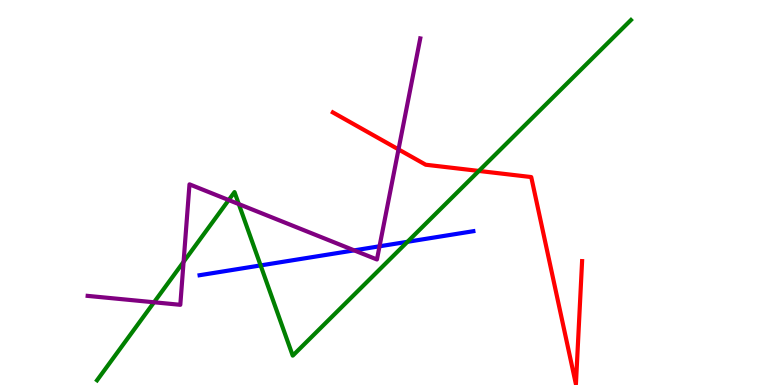[{'lines': ['blue', 'red'], 'intersections': []}, {'lines': ['green', 'red'], 'intersections': [{'x': 6.18, 'y': 5.56}]}, {'lines': ['purple', 'red'], 'intersections': [{'x': 5.14, 'y': 6.12}]}, {'lines': ['blue', 'green'], 'intersections': [{'x': 3.36, 'y': 3.11}, {'x': 5.26, 'y': 3.72}]}, {'lines': ['blue', 'purple'], 'intersections': [{'x': 4.57, 'y': 3.5}, {'x': 4.9, 'y': 3.6}]}, {'lines': ['green', 'purple'], 'intersections': [{'x': 1.99, 'y': 2.15}, {'x': 2.37, 'y': 3.2}, {'x': 2.95, 'y': 4.8}, {'x': 3.08, 'y': 4.7}]}]